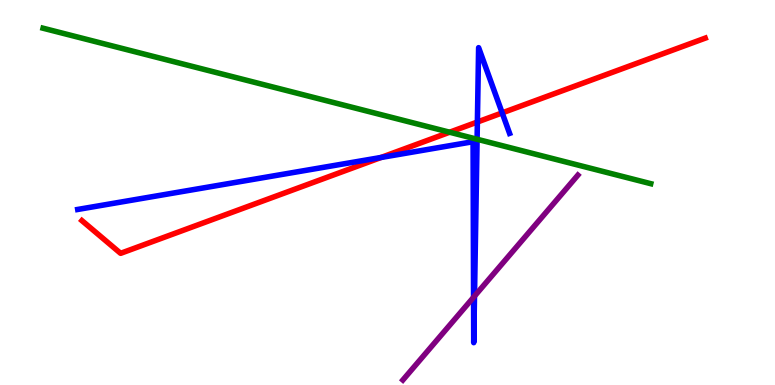[{'lines': ['blue', 'red'], 'intersections': [{'x': 4.92, 'y': 5.91}, {'x': 6.16, 'y': 6.83}, {'x': 6.48, 'y': 7.07}]}, {'lines': ['green', 'red'], 'intersections': [{'x': 5.8, 'y': 6.57}]}, {'lines': ['purple', 'red'], 'intersections': []}, {'lines': ['blue', 'green'], 'intersections': [{'x': 6.16, 'y': 6.38}]}, {'lines': ['blue', 'purple'], 'intersections': [{'x': 6.11, 'y': 2.28}, {'x': 6.12, 'y': 2.31}]}, {'lines': ['green', 'purple'], 'intersections': []}]